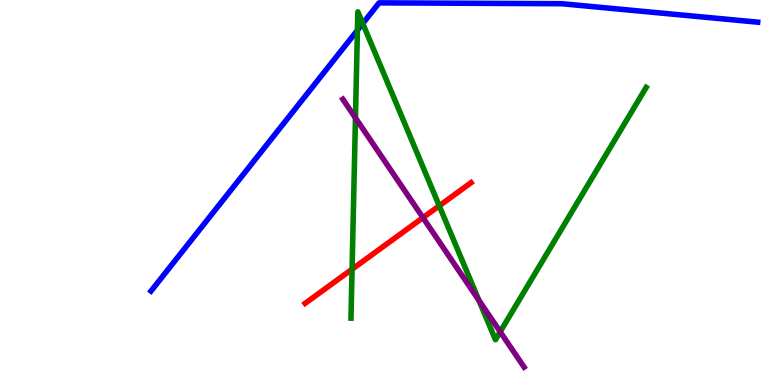[{'lines': ['blue', 'red'], 'intersections': []}, {'lines': ['green', 'red'], 'intersections': [{'x': 4.54, 'y': 3.01}, {'x': 5.67, 'y': 4.65}]}, {'lines': ['purple', 'red'], 'intersections': [{'x': 5.46, 'y': 4.35}]}, {'lines': ['blue', 'green'], 'intersections': [{'x': 4.61, 'y': 9.21}, {'x': 4.68, 'y': 9.39}]}, {'lines': ['blue', 'purple'], 'intersections': []}, {'lines': ['green', 'purple'], 'intersections': [{'x': 4.59, 'y': 6.94}, {'x': 6.18, 'y': 2.2}, {'x': 6.45, 'y': 1.38}]}]